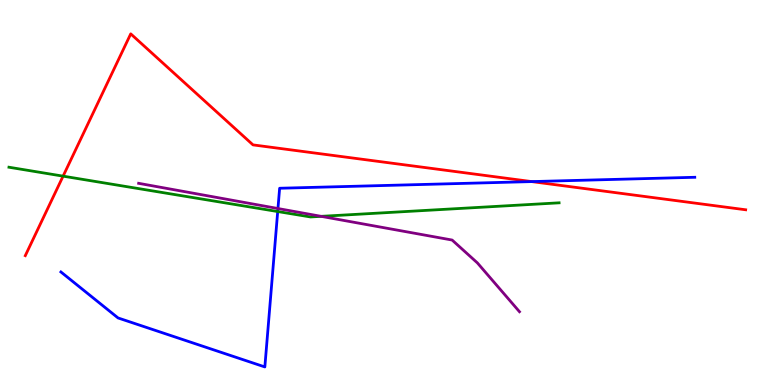[{'lines': ['blue', 'red'], 'intersections': [{'x': 6.86, 'y': 5.28}]}, {'lines': ['green', 'red'], 'intersections': [{'x': 0.814, 'y': 5.42}]}, {'lines': ['purple', 'red'], 'intersections': []}, {'lines': ['blue', 'green'], 'intersections': [{'x': 3.58, 'y': 4.51}]}, {'lines': ['blue', 'purple'], 'intersections': [{'x': 3.59, 'y': 4.58}]}, {'lines': ['green', 'purple'], 'intersections': [{'x': 4.14, 'y': 4.38}]}]